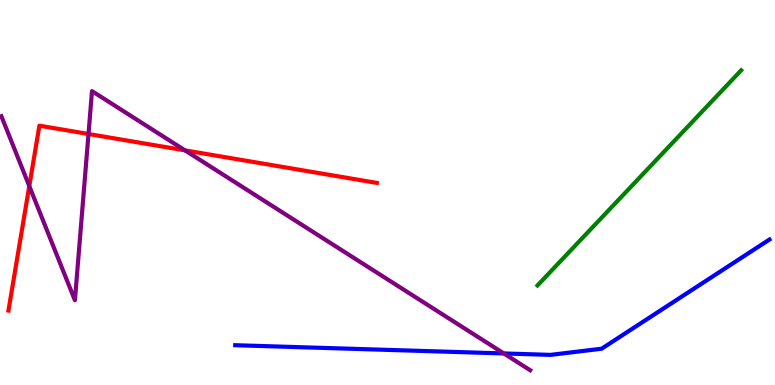[{'lines': ['blue', 'red'], 'intersections': []}, {'lines': ['green', 'red'], 'intersections': []}, {'lines': ['purple', 'red'], 'intersections': [{'x': 0.378, 'y': 5.17}, {'x': 1.14, 'y': 6.52}, {'x': 2.39, 'y': 6.09}]}, {'lines': ['blue', 'green'], 'intersections': []}, {'lines': ['blue', 'purple'], 'intersections': [{'x': 6.5, 'y': 0.819}]}, {'lines': ['green', 'purple'], 'intersections': []}]